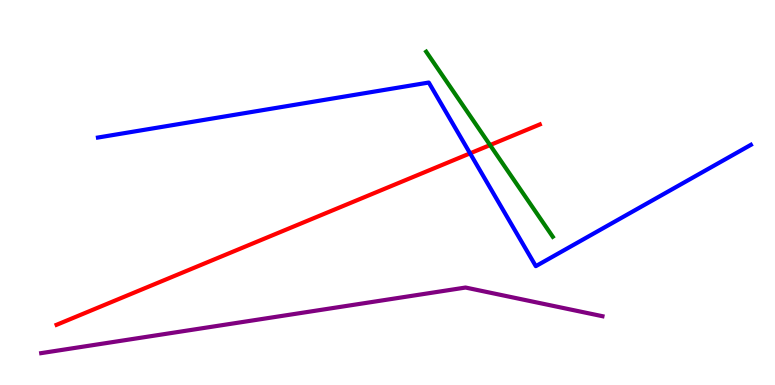[{'lines': ['blue', 'red'], 'intersections': [{'x': 6.07, 'y': 6.02}]}, {'lines': ['green', 'red'], 'intersections': [{'x': 6.32, 'y': 6.23}]}, {'lines': ['purple', 'red'], 'intersections': []}, {'lines': ['blue', 'green'], 'intersections': []}, {'lines': ['blue', 'purple'], 'intersections': []}, {'lines': ['green', 'purple'], 'intersections': []}]